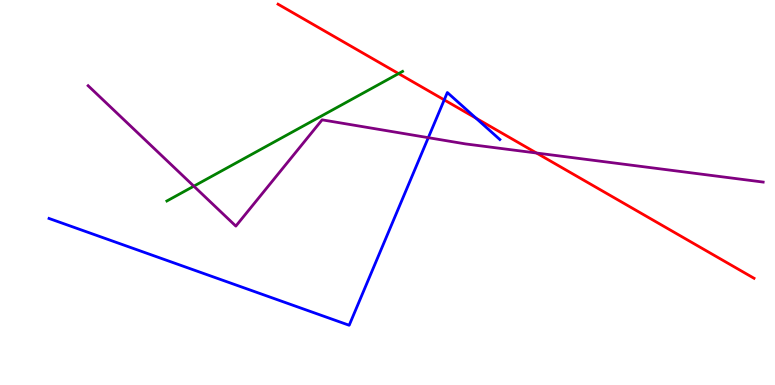[{'lines': ['blue', 'red'], 'intersections': [{'x': 5.73, 'y': 7.41}, {'x': 6.14, 'y': 6.93}]}, {'lines': ['green', 'red'], 'intersections': [{'x': 5.14, 'y': 8.09}]}, {'lines': ['purple', 'red'], 'intersections': [{'x': 6.92, 'y': 6.03}]}, {'lines': ['blue', 'green'], 'intersections': []}, {'lines': ['blue', 'purple'], 'intersections': [{'x': 5.53, 'y': 6.42}]}, {'lines': ['green', 'purple'], 'intersections': [{'x': 2.5, 'y': 5.16}]}]